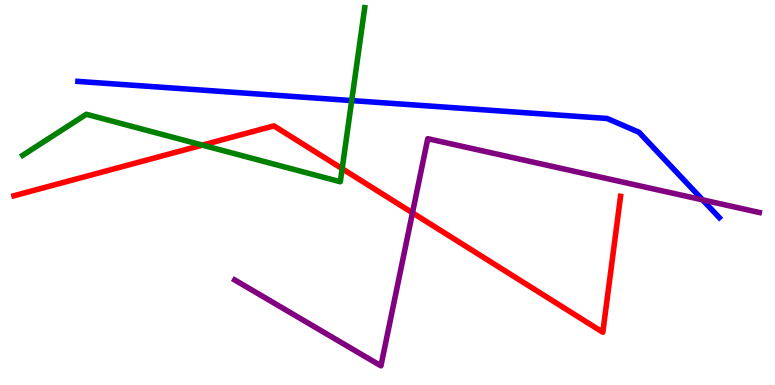[{'lines': ['blue', 'red'], 'intersections': []}, {'lines': ['green', 'red'], 'intersections': [{'x': 2.61, 'y': 6.23}, {'x': 4.41, 'y': 5.62}]}, {'lines': ['purple', 'red'], 'intersections': [{'x': 5.32, 'y': 4.47}]}, {'lines': ['blue', 'green'], 'intersections': [{'x': 4.54, 'y': 7.39}]}, {'lines': ['blue', 'purple'], 'intersections': [{'x': 9.07, 'y': 4.81}]}, {'lines': ['green', 'purple'], 'intersections': []}]